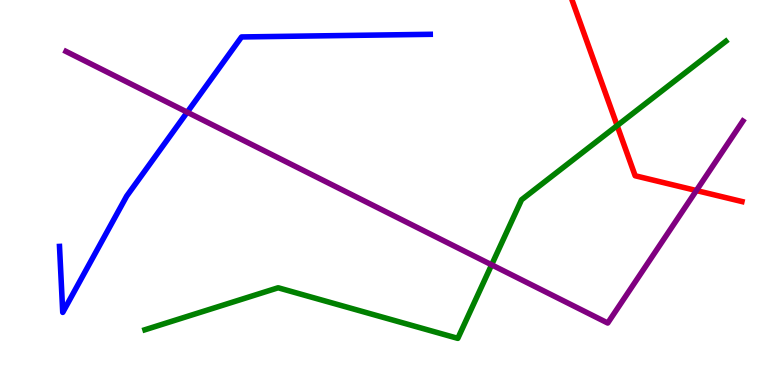[{'lines': ['blue', 'red'], 'intersections': []}, {'lines': ['green', 'red'], 'intersections': [{'x': 7.96, 'y': 6.74}]}, {'lines': ['purple', 'red'], 'intersections': [{'x': 8.99, 'y': 5.05}]}, {'lines': ['blue', 'green'], 'intersections': []}, {'lines': ['blue', 'purple'], 'intersections': [{'x': 2.42, 'y': 7.09}]}, {'lines': ['green', 'purple'], 'intersections': [{'x': 6.34, 'y': 3.12}]}]